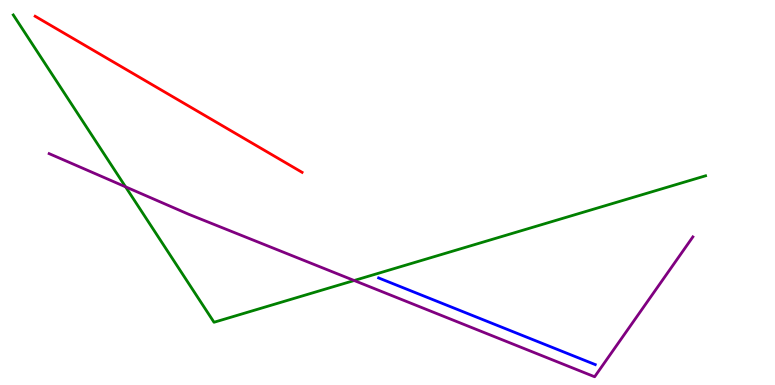[{'lines': ['blue', 'red'], 'intersections': []}, {'lines': ['green', 'red'], 'intersections': []}, {'lines': ['purple', 'red'], 'intersections': []}, {'lines': ['blue', 'green'], 'intersections': []}, {'lines': ['blue', 'purple'], 'intersections': []}, {'lines': ['green', 'purple'], 'intersections': [{'x': 1.62, 'y': 5.15}, {'x': 4.57, 'y': 2.71}]}]